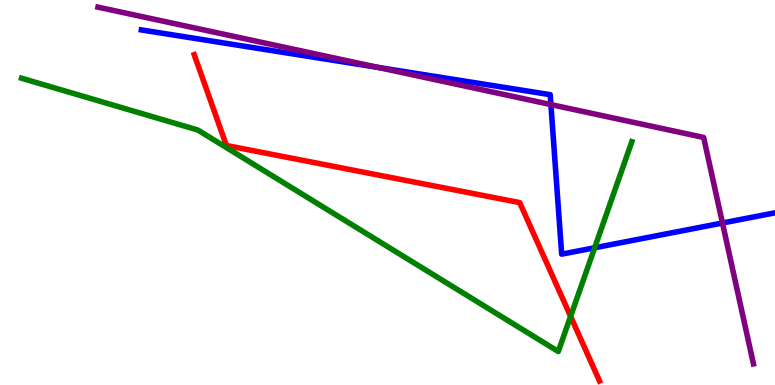[{'lines': ['blue', 'red'], 'intersections': []}, {'lines': ['green', 'red'], 'intersections': [{'x': 7.36, 'y': 1.78}]}, {'lines': ['purple', 'red'], 'intersections': []}, {'lines': ['blue', 'green'], 'intersections': [{'x': 7.67, 'y': 3.56}]}, {'lines': ['blue', 'purple'], 'intersections': [{'x': 4.88, 'y': 8.25}, {'x': 7.11, 'y': 7.28}, {'x': 9.32, 'y': 4.21}]}, {'lines': ['green', 'purple'], 'intersections': []}]